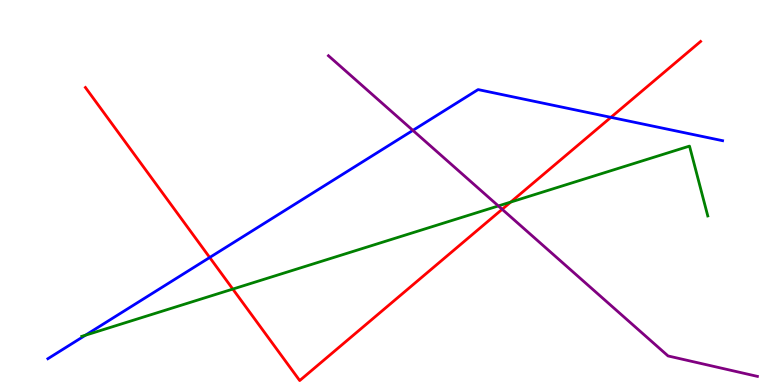[{'lines': ['blue', 'red'], 'intersections': [{'x': 2.71, 'y': 3.31}, {'x': 7.88, 'y': 6.95}]}, {'lines': ['green', 'red'], 'intersections': [{'x': 3.0, 'y': 2.49}, {'x': 6.59, 'y': 4.75}]}, {'lines': ['purple', 'red'], 'intersections': [{'x': 6.48, 'y': 4.56}]}, {'lines': ['blue', 'green'], 'intersections': [{'x': 1.1, 'y': 1.29}]}, {'lines': ['blue', 'purple'], 'intersections': [{'x': 5.33, 'y': 6.61}]}, {'lines': ['green', 'purple'], 'intersections': [{'x': 6.43, 'y': 4.65}]}]